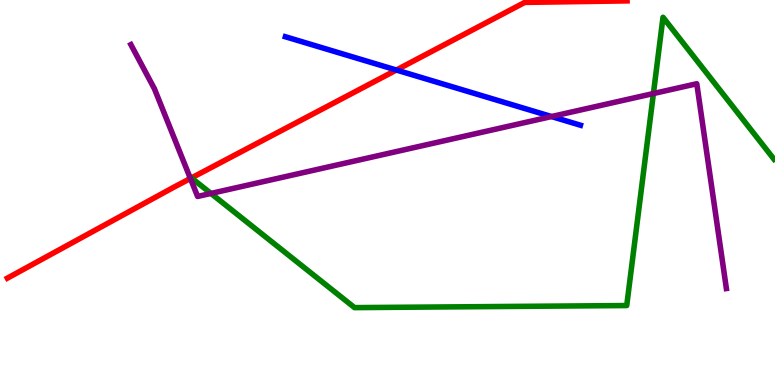[{'lines': ['blue', 'red'], 'intersections': [{'x': 5.11, 'y': 8.18}]}, {'lines': ['green', 'red'], 'intersections': [{'x': 2.47, 'y': 5.38}]}, {'lines': ['purple', 'red'], 'intersections': [{'x': 2.46, 'y': 5.36}]}, {'lines': ['blue', 'green'], 'intersections': []}, {'lines': ['blue', 'purple'], 'intersections': [{'x': 7.12, 'y': 6.97}]}, {'lines': ['green', 'purple'], 'intersections': [{'x': 2.72, 'y': 4.98}, {'x': 8.43, 'y': 7.57}]}]